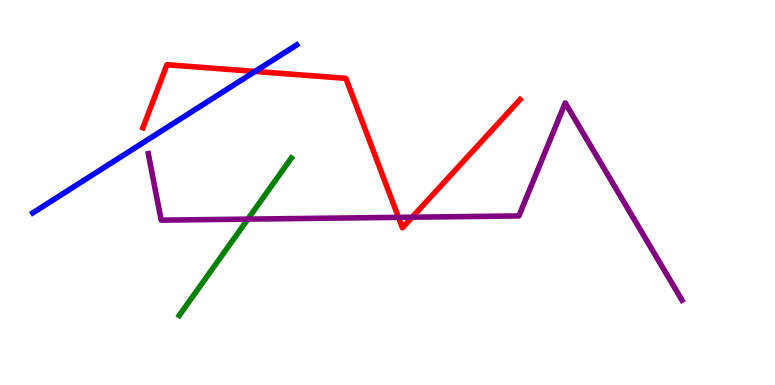[{'lines': ['blue', 'red'], 'intersections': [{'x': 3.29, 'y': 8.14}]}, {'lines': ['green', 'red'], 'intersections': []}, {'lines': ['purple', 'red'], 'intersections': [{'x': 5.14, 'y': 4.35}, {'x': 5.32, 'y': 4.36}]}, {'lines': ['blue', 'green'], 'intersections': []}, {'lines': ['blue', 'purple'], 'intersections': []}, {'lines': ['green', 'purple'], 'intersections': [{'x': 3.2, 'y': 4.31}]}]